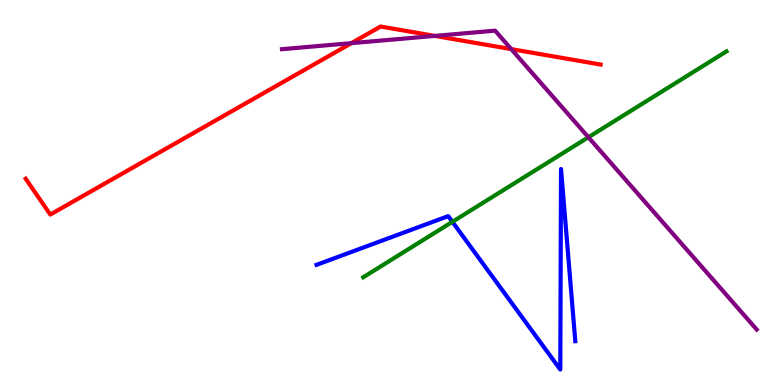[{'lines': ['blue', 'red'], 'intersections': []}, {'lines': ['green', 'red'], 'intersections': []}, {'lines': ['purple', 'red'], 'intersections': [{'x': 4.53, 'y': 8.88}, {'x': 5.61, 'y': 9.07}, {'x': 6.6, 'y': 8.72}]}, {'lines': ['blue', 'green'], 'intersections': [{'x': 5.84, 'y': 4.24}]}, {'lines': ['blue', 'purple'], 'intersections': []}, {'lines': ['green', 'purple'], 'intersections': [{'x': 7.59, 'y': 6.43}]}]